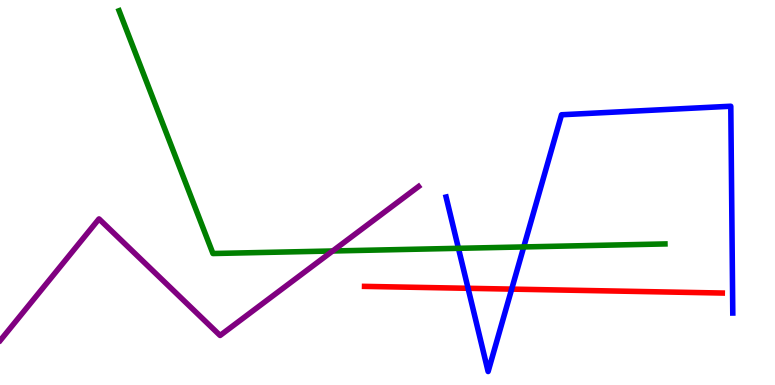[{'lines': ['blue', 'red'], 'intersections': [{'x': 6.04, 'y': 2.51}, {'x': 6.6, 'y': 2.49}]}, {'lines': ['green', 'red'], 'intersections': []}, {'lines': ['purple', 'red'], 'intersections': []}, {'lines': ['blue', 'green'], 'intersections': [{'x': 5.92, 'y': 3.55}, {'x': 6.76, 'y': 3.59}]}, {'lines': ['blue', 'purple'], 'intersections': []}, {'lines': ['green', 'purple'], 'intersections': [{'x': 4.29, 'y': 3.48}]}]